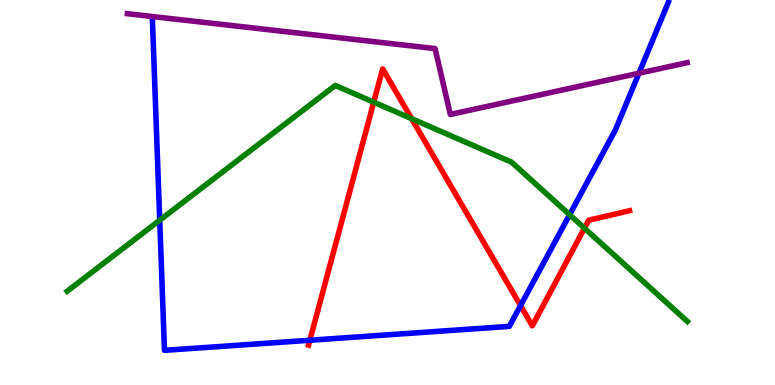[{'lines': ['blue', 'red'], 'intersections': [{'x': 4.0, 'y': 1.16}, {'x': 6.72, 'y': 2.06}]}, {'lines': ['green', 'red'], 'intersections': [{'x': 4.82, 'y': 7.35}, {'x': 5.31, 'y': 6.92}, {'x': 7.54, 'y': 4.07}]}, {'lines': ['purple', 'red'], 'intersections': []}, {'lines': ['blue', 'green'], 'intersections': [{'x': 2.06, 'y': 4.28}, {'x': 7.35, 'y': 4.42}]}, {'lines': ['blue', 'purple'], 'intersections': [{'x': 8.24, 'y': 8.1}]}, {'lines': ['green', 'purple'], 'intersections': []}]